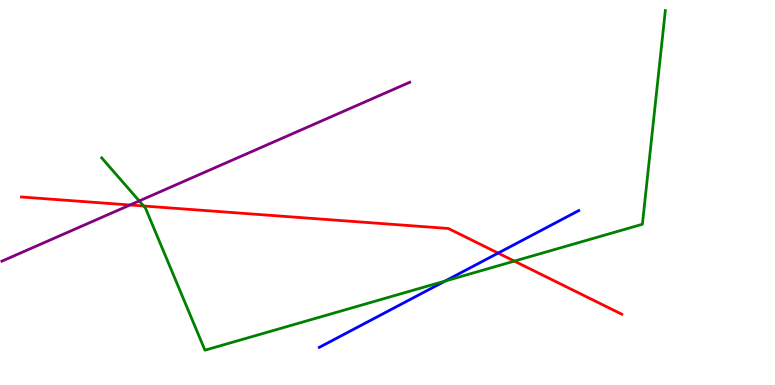[{'lines': ['blue', 'red'], 'intersections': [{'x': 6.43, 'y': 3.43}]}, {'lines': ['green', 'red'], 'intersections': [{'x': 1.85, 'y': 4.65}, {'x': 6.64, 'y': 3.22}]}, {'lines': ['purple', 'red'], 'intersections': [{'x': 1.68, 'y': 4.68}]}, {'lines': ['blue', 'green'], 'intersections': [{'x': 5.74, 'y': 2.7}]}, {'lines': ['blue', 'purple'], 'intersections': []}, {'lines': ['green', 'purple'], 'intersections': [{'x': 1.8, 'y': 4.78}]}]